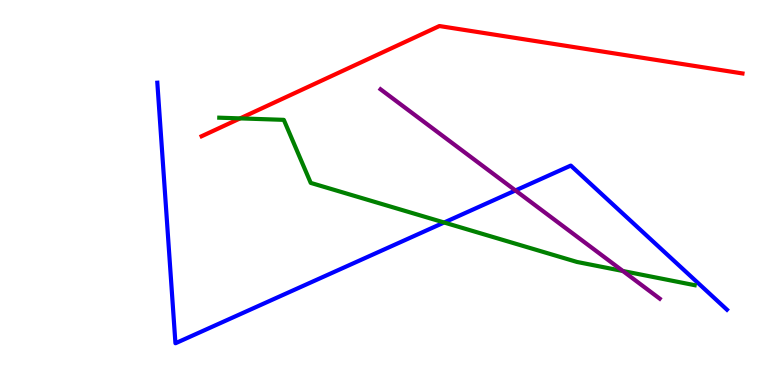[{'lines': ['blue', 'red'], 'intersections': []}, {'lines': ['green', 'red'], 'intersections': [{'x': 3.1, 'y': 6.93}]}, {'lines': ['purple', 'red'], 'intersections': []}, {'lines': ['blue', 'green'], 'intersections': [{'x': 5.73, 'y': 4.22}]}, {'lines': ['blue', 'purple'], 'intersections': [{'x': 6.65, 'y': 5.05}]}, {'lines': ['green', 'purple'], 'intersections': [{'x': 8.04, 'y': 2.96}]}]